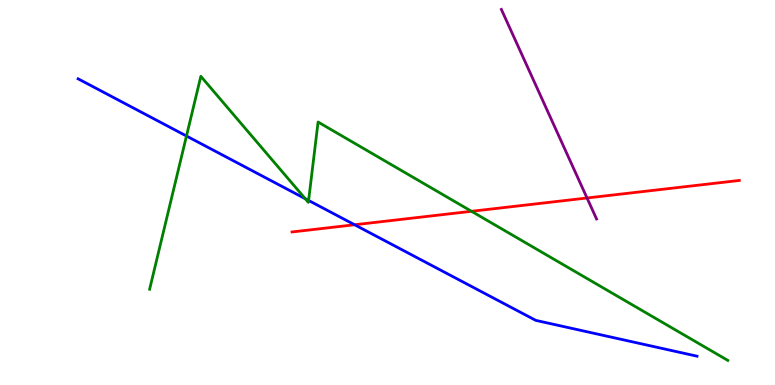[{'lines': ['blue', 'red'], 'intersections': [{'x': 4.58, 'y': 4.16}]}, {'lines': ['green', 'red'], 'intersections': [{'x': 6.08, 'y': 4.51}]}, {'lines': ['purple', 'red'], 'intersections': [{'x': 7.57, 'y': 4.86}]}, {'lines': ['blue', 'green'], 'intersections': [{'x': 2.41, 'y': 6.47}, {'x': 3.94, 'y': 4.84}, {'x': 3.98, 'y': 4.79}]}, {'lines': ['blue', 'purple'], 'intersections': []}, {'lines': ['green', 'purple'], 'intersections': []}]